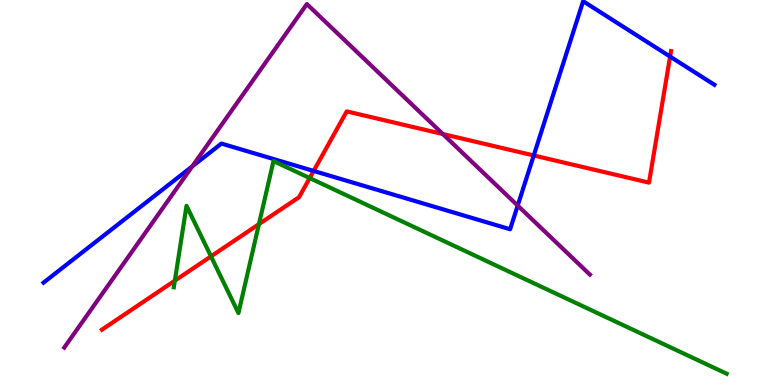[{'lines': ['blue', 'red'], 'intersections': [{'x': 4.05, 'y': 5.56}, {'x': 6.89, 'y': 5.96}, {'x': 8.65, 'y': 8.53}]}, {'lines': ['green', 'red'], 'intersections': [{'x': 2.26, 'y': 2.71}, {'x': 2.72, 'y': 3.34}, {'x': 3.34, 'y': 4.18}, {'x': 4.0, 'y': 5.38}]}, {'lines': ['purple', 'red'], 'intersections': [{'x': 5.71, 'y': 6.52}]}, {'lines': ['blue', 'green'], 'intersections': []}, {'lines': ['blue', 'purple'], 'intersections': [{'x': 2.48, 'y': 5.68}, {'x': 6.68, 'y': 4.66}]}, {'lines': ['green', 'purple'], 'intersections': []}]